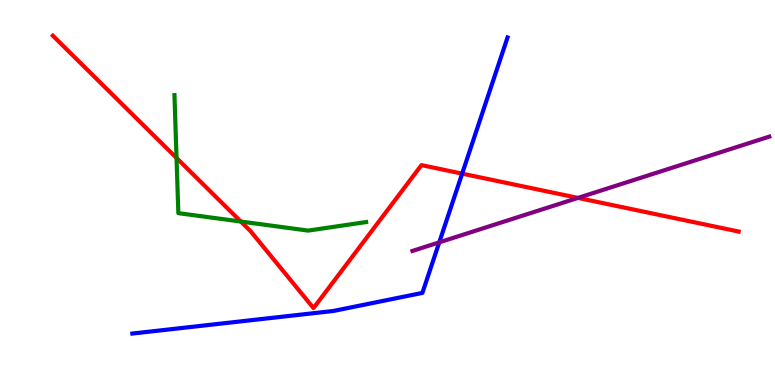[{'lines': ['blue', 'red'], 'intersections': [{'x': 5.96, 'y': 5.49}]}, {'lines': ['green', 'red'], 'intersections': [{'x': 2.28, 'y': 5.9}, {'x': 3.11, 'y': 4.25}]}, {'lines': ['purple', 'red'], 'intersections': [{'x': 7.46, 'y': 4.86}]}, {'lines': ['blue', 'green'], 'intersections': []}, {'lines': ['blue', 'purple'], 'intersections': [{'x': 5.67, 'y': 3.71}]}, {'lines': ['green', 'purple'], 'intersections': []}]